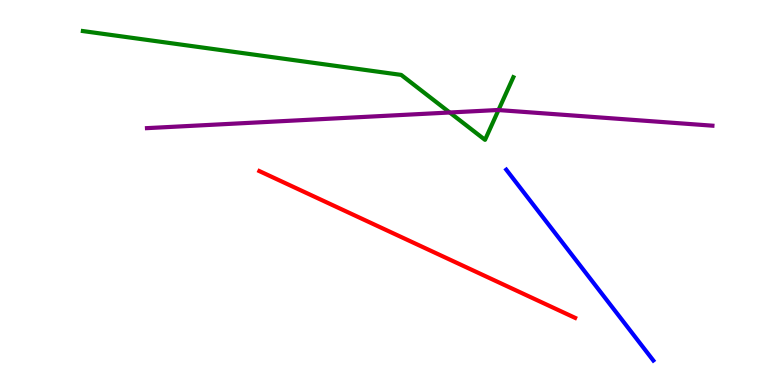[{'lines': ['blue', 'red'], 'intersections': []}, {'lines': ['green', 'red'], 'intersections': []}, {'lines': ['purple', 'red'], 'intersections': []}, {'lines': ['blue', 'green'], 'intersections': []}, {'lines': ['blue', 'purple'], 'intersections': []}, {'lines': ['green', 'purple'], 'intersections': [{'x': 5.8, 'y': 7.08}, {'x': 6.43, 'y': 7.14}]}]